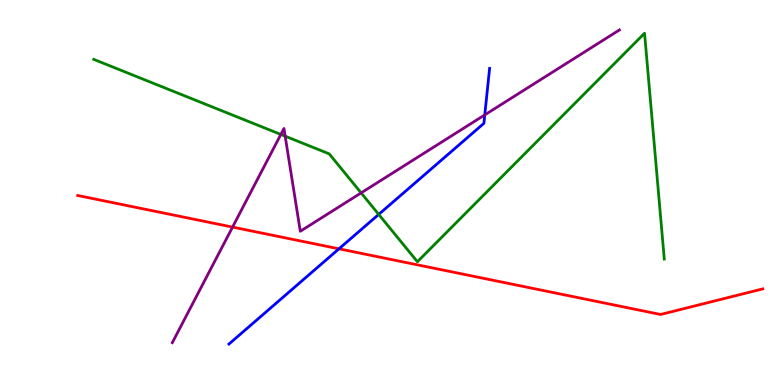[{'lines': ['blue', 'red'], 'intersections': [{'x': 4.37, 'y': 3.54}]}, {'lines': ['green', 'red'], 'intersections': []}, {'lines': ['purple', 'red'], 'intersections': [{'x': 3.0, 'y': 4.1}]}, {'lines': ['blue', 'green'], 'intersections': [{'x': 4.89, 'y': 4.43}]}, {'lines': ['blue', 'purple'], 'intersections': [{'x': 6.26, 'y': 7.02}]}, {'lines': ['green', 'purple'], 'intersections': [{'x': 3.62, 'y': 6.51}, {'x': 3.68, 'y': 6.46}, {'x': 4.66, 'y': 4.99}]}]